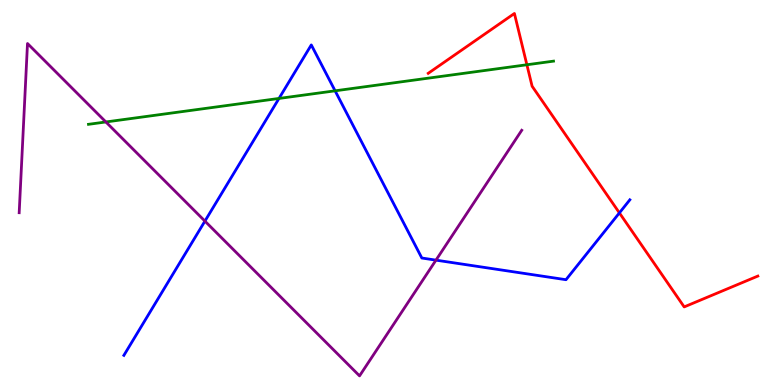[{'lines': ['blue', 'red'], 'intersections': [{'x': 7.99, 'y': 4.47}]}, {'lines': ['green', 'red'], 'intersections': [{'x': 6.8, 'y': 8.32}]}, {'lines': ['purple', 'red'], 'intersections': []}, {'lines': ['blue', 'green'], 'intersections': [{'x': 3.6, 'y': 7.44}, {'x': 4.32, 'y': 7.64}]}, {'lines': ['blue', 'purple'], 'intersections': [{'x': 2.64, 'y': 4.26}, {'x': 5.63, 'y': 3.24}]}, {'lines': ['green', 'purple'], 'intersections': [{'x': 1.37, 'y': 6.83}]}]